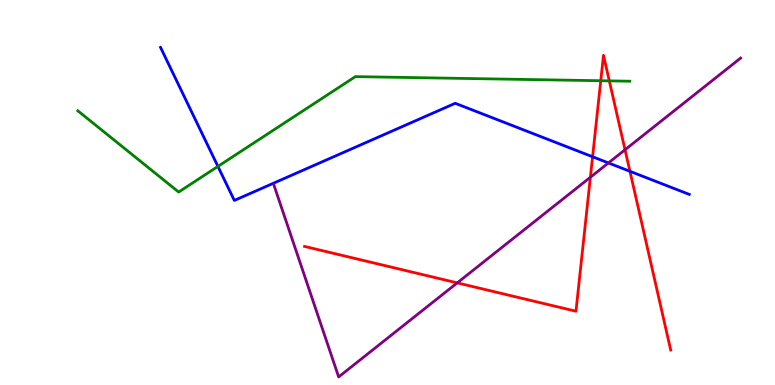[{'lines': ['blue', 'red'], 'intersections': [{'x': 7.65, 'y': 5.93}, {'x': 8.13, 'y': 5.55}]}, {'lines': ['green', 'red'], 'intersections': [{'x': 7.75, 'y': 7.9}, {'x': 7.86, 'y': 7.9}]}, {'lines': ['purple', 'red'], 'intersections': [{'x': 5.9, 'y': 2.65}, {'x': 7.62, 'y': 5.4}, {'x': 8.06, 'y': 6.11}]}, {'lines': ['blue', 'green'], 'intersections': [{'x': 2.81, 'y': 5.68}]}, {'lines': ['blue', 'purple'], 'intersections': [{'x': 7.85, 'y': 5.77}]}, {'lines': ['green', 'purple'], 'intersections': []}]